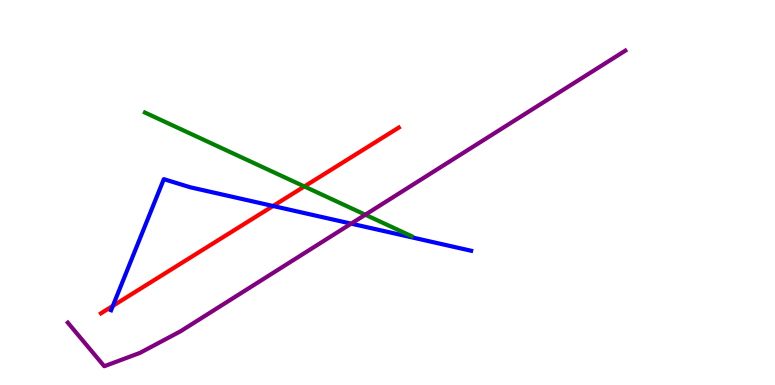[{'lines': ['blue', 'red'], 'intersections': [{'x': 1.46, 'y': 2.05}, {'x': 3.52, 'y': 4.65}]}, {'lines': ['green', 'red'], 'intersections': [{'x': 3.93, 'y': 5.16}]}, {'lines': ['purple', 'red'], 'intersections': []}, {'lines': ['blue', 'green'], 'intersections': []}, {'lines': ['blue', 'purple'], 'intersections': [{'x': 4.53, 'y': 4.19}]}, {'lines': ['green', 'purple'], 'intersections': [{'x': 4.71, 'y': 4.42}]}]